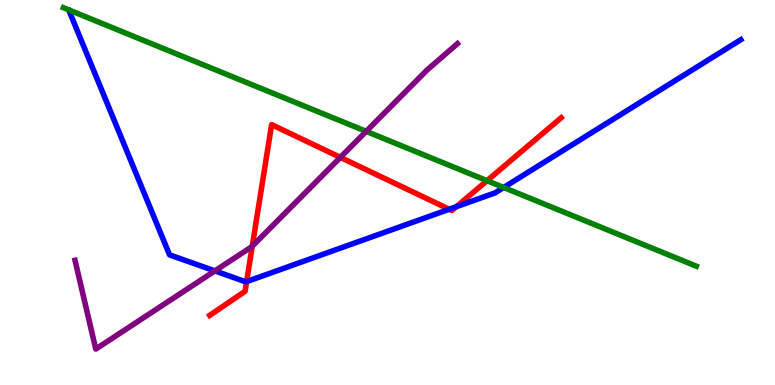[{'lines': ['blue', 'red'], 'intersections': [{'x': 3.18, 'y': 2.69}, {'x': 5.8, 'y': 4.56}, {'x': 5.89, 'y': 4.63}]}, {'lines': ['green', 'red'], 'intersections': [{'x': 6.28, 'y': 5.31}]}, {'lines': ['purple', 'red'], 'intersections': [{'x': 3.25, 'y': 3.61}, {'x': 4.39, 'y': 5.91}]}, {'lines': ['blue', 'green'], 'intersections': [{'x': 6.5, 'y': 5.13}]}, {'lines': ['blue', 'purple'], 'intersections': [{'x': 2.77, 'y': 2.96}]}, {'lines': ['green', 'purple'], 'intersections': [{'x': 4.73, 'y': 6.59}]}]